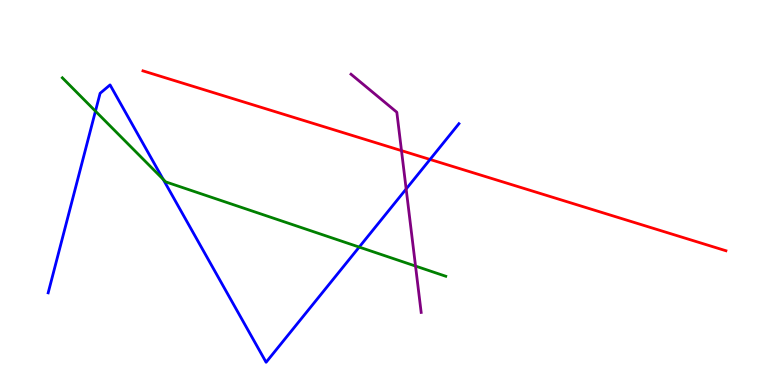[{'lines': ['blue', 'red'], 'intersections': [{'x': 5.55, 'y': 5.86}]}, {'lines': ['green', 'red'], 'intersections': []}, {'lines': ['purple', 'red'], 'intersections': [{'x': 5.18, 'y': 6.09}]}, {'lines': ['blue', 'green'], 'intersections': [{'x': 1.23, 'y': 7.11}, {'x': 2.11, 'y': 5.34}, {'x': 4.63, 'y': 3.58}]}, {'lines': ['blue', 'purple'], 'intersections': [{'x': 5.24, 'y': 5.09}]}, {'lines': ['green', 'purple'], 'intersections': [{'x': 5.36, 'y': 3.09}]}]